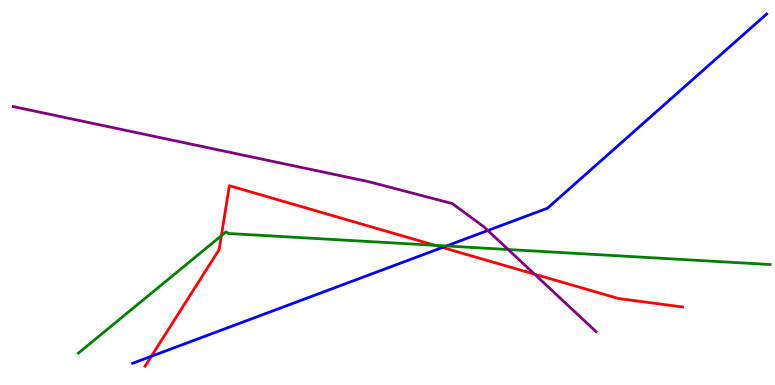[{'lines': ['blue', 'red'], 'intersections': [{'x': 1.95, 'y': 0.745}, {'x': 5.71, 'y': 3.57}]}, {'lines': ['green', 'red'], 'intersections': [{'x': 2.86, 'y': 3.88}, {'x': 5.61, 'y': 3.63}]}, {'lines': ['purple', 'red'], 'intersections': [{'x': 6.9, 'y': 2.88}]}, {'lines': ['blue', 'green'], 'intersections': [{'x': 5.76, 'y': 3.61}]}, {'lines': ['blue', 'purple'], 'intersections': [{'x': 6.29, 'y': 4.01}]}, {'lines': ['green', 'purple'], 'intersections': [{'x': 6.56, 'y': 3.52}]}]